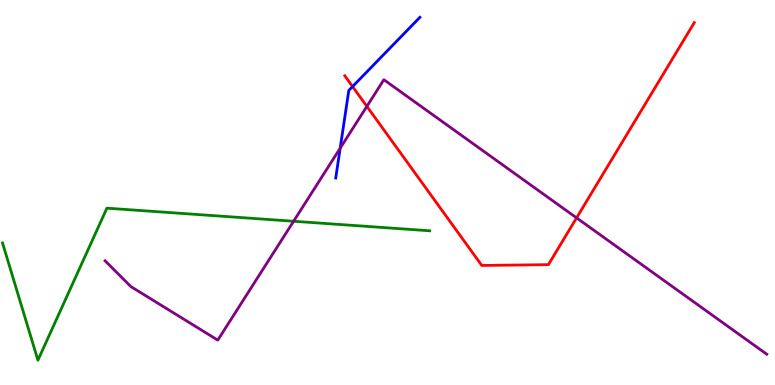[{'lines': ['blue', 'red'], 'intersections': [{'x': 4.55, 'y': 7.75}]}, {'lines': ['green', 'red'], 'intersections': []}, {'lines': ['purple', 'red'], 'intersections': [{'x': 4.73, 'y': 7.24}, {'x': 7.44, 'y': 4.34}]}, {'lines': ['blue', 'green'], 'intersections': []}, {'lines': ['blue', 'purple'], 'intersections': [{'x': 4.39, 'y': 6.15}]}, {'lines': ['green', 'purple'], 'intersections': [{'x': 3.79, 'y': 4.25}]}]